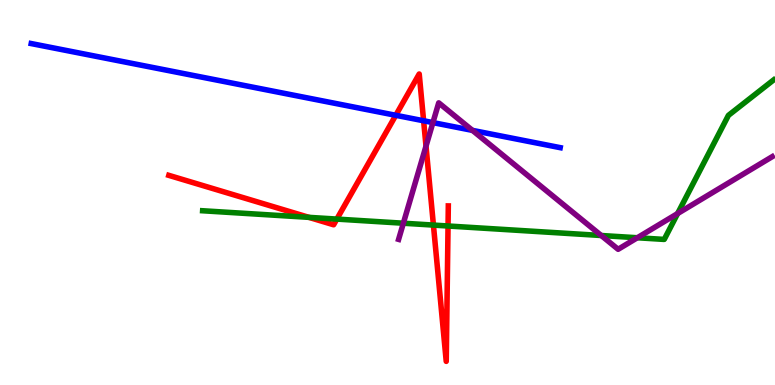[{'lines': ['blue', 'red'], 'intersections': [{'x': 5.11, 'y': 7.01}, {'x': 5.47, 'y': 6.86}]}, {'lines': ['green', 'red'], 'intersections': [{'x': 3.99, 'y': 4.35}, {'x': 4.35, 'y': 4.31}, {'x': 5.59, 'y': 4.15}, {'x': 5.78, 'y': 4.13}]}, {'lines': ['purple', 'red'], 'intersections': [{'x': 5.5, 'y': 6.2}]}, {'lines': ['blue', 'green'], 'intersections': []}, {'lines': ['blue', 'purple'], 'intersections': [{'x': 5.59, 'y': 6.82}, {'x': 6.1, 'y': 6.61}]}, {'lines': ['green', 'purple'], 'intersections': [{'x': 5.2, 'y': 4.2}, {'x': 7.76, 'y': 3.88}, {'x': 8.22, 'y': 3.82}, {'x': 8.74, 'y': 4.45}]}]